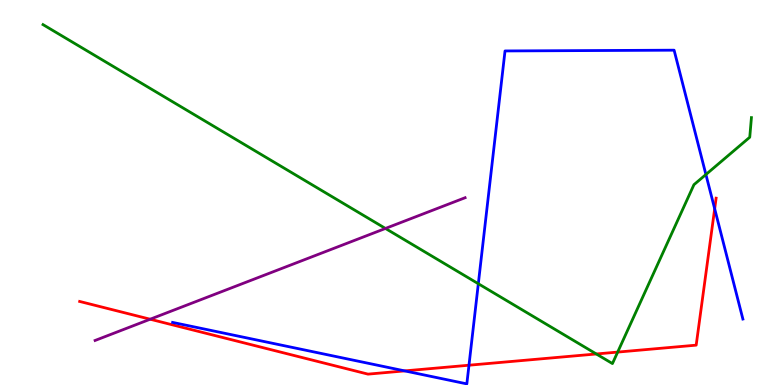[{'lines': ['blue', 'red'], 'intersections': [{'x': 5.22, 'y': 0.366}, {'x': 6.05, 'y': 0.514}, {'x': 9.22, 'y': 4.58}]}, {'lines': ['green', 'red'], 'intersections': [{'x': 7.69, 'y': 0.806}, {'x': 7.97, 'y': 0.855}]}, {'lines': ['purple', 'red'], 'intersections': [{'x': 1.94, 'y': 1.71}]}, {'lines': ['blue', 'green'], 'intersections': [{'x': 6.17, 'y': 2.63}, {'x': 9.11, 'y': 5.47}]}, {'lines': ['blue', 'purple'], 'intersections': []}, {'lines': ['green', 'purple'], 'intersections': [{'x': 4.97, 'y': 4.07}]}]